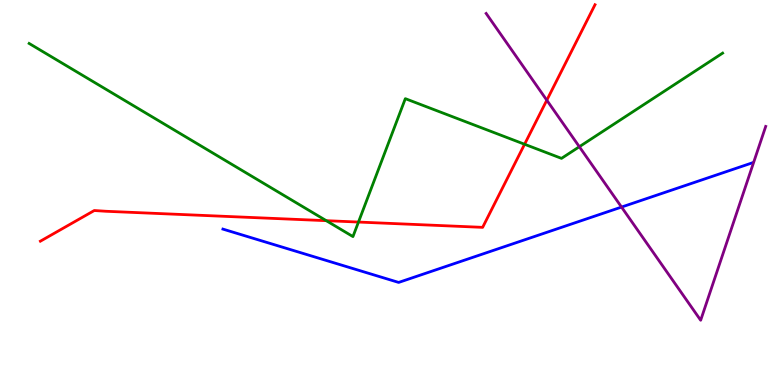[{'lines': ['blue', 'red'], 'intersections': []}, {'lines': ['green', 'red'], 'intersections': [{'x': 4.21, 'y': 4.27}, {'x': 4.63, 'y': 4.23}, {'x': 6.77, 'y': 6.25}]}, {'lines': ['purple', 'red'], 'intersections': [{'x': 7.06, 'y': 7.4}]}, {'lines': ['blue', 'green'], 'intersections': []}, {'lines': ['blue', 'purple'], 'intersections': [{'x': 8.02, 'y': 4.62}]}, {'lines': ['green', 'purple'], 'intersections': [{'x': 7.48, 'y': 6.19}]}]